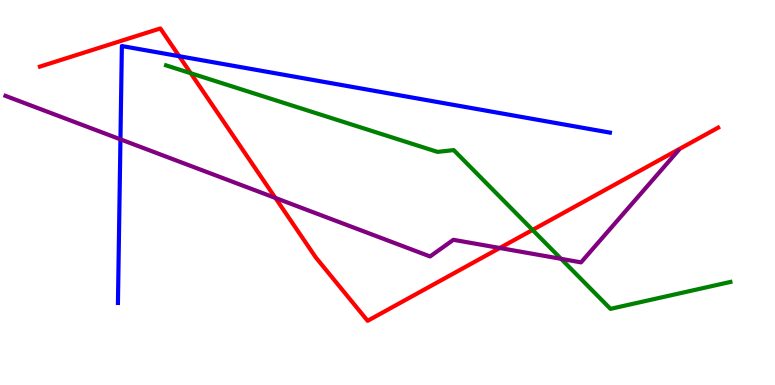[{'lines': ['blue', 'red'], 'intersections': [{'x': 2.31, 'y': 8.54}]}, {'lines': ['green', 'red'], 'intersections': [{'x': 2.46, 'y': 8.1}, {'x': 6.87, 'y': 4.03}]}, {'lines': ['purple', 'red'], 'intersections': [{'x': 3.55, 'y': 4.86}, {'x': 6.45, 'y': 3.56}]}, {'lines': ['blue', 'green'], 'intersections': []}, {'lines': ['blue', 'purple'], 'intersections': [{'x': 1.55, 'y': 6.38}]}, {'lines': ['green', 'purple'], 'intersections': [{'x': 7.24, 'y': 3.28}]}]